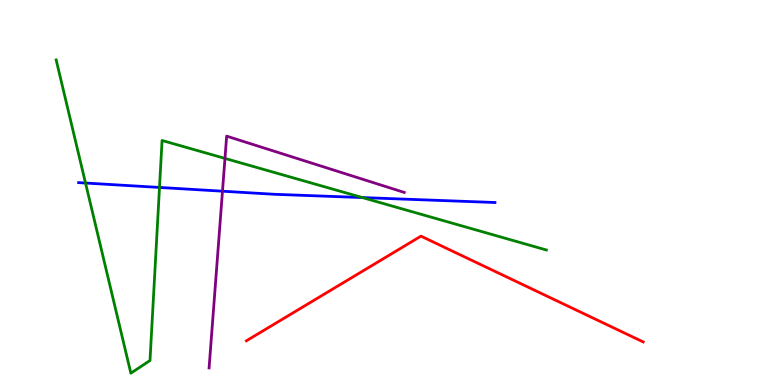[{'lines': ['blue', 'red'], 'intersections': []}, {'lines': ['green', 'red'], 'intersections': []}, {'lines': ['purple', 'red'], 'intersections': []}, {'lines': ['blue', 'green'], 'intersections': [{'x': 1.1, 'y': 5.25}, {'x': 2.06, 'y': 5.13}, {'x': 4.68, 'y': 4.87}]}, {'lines': ['blue', 'purple'], 'intersections': [{'x': 2.87, 'y': 5.03}]}, {'lines': ['green', 'purple'], 'intersections': [{'x': 2.9, 'y': 5.89}]}]